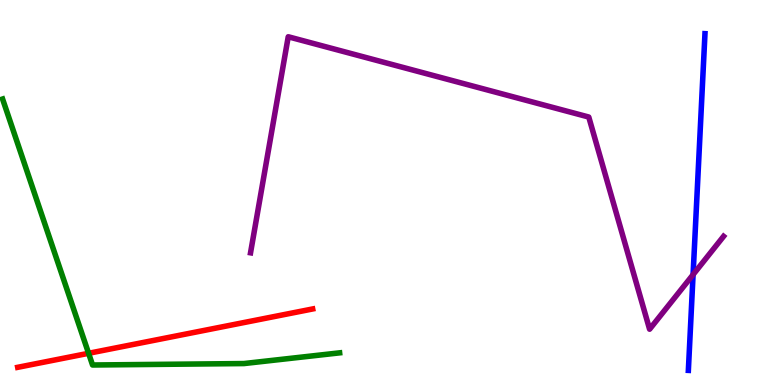[{'lines': ['blue', 'red'], 'intersections': []}, {'lines': ['green', 'red'], 'intersections': [{'x': 1.14, 'y': 0.824}]}, {'lines': ['purple', 'red'], 'intersections': []}, {'lines': ['blue', 'green'], 'intersections': []}, {'lines': ['blue', 'purple'], 'intersections': [{'x': 8.94, 'y': 2.87}]}, {'lines': ['green', 'purple'], 'intersections': []}]